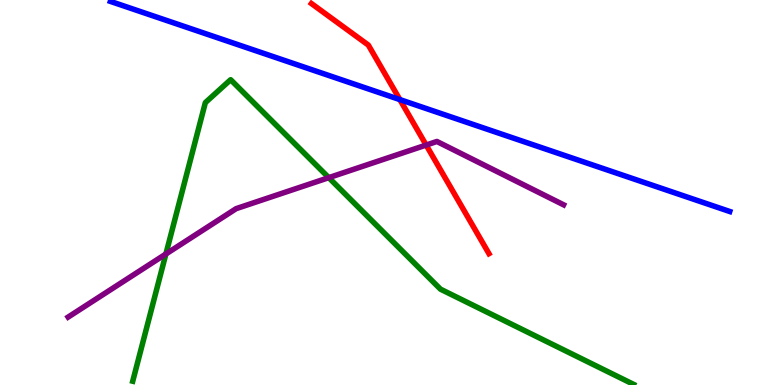[{'lines': ['blue', 'red'], 'intersections': [{'x': 5.16, 'y': 7.41}]}, {'lines': ['green', 'red'], 'intersections': []}, {'lines': ['purple', 'red'], 'intersections': [{'x': 5.5, 'y': 6.23}]}, {'lines': ['blue', 'green'], 'intersections': []}, {'lines': ['blue', 'purple'], 'intersections': []}, {'lines': ['green', 'purple'], 'intersections': [{'x': 2.14, 'y': 3.4}, {'x': 4.24, 'y': 5.39}]}]